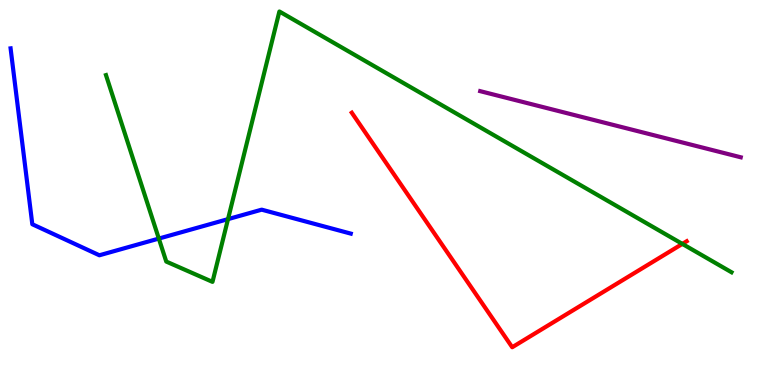[{'lines': ['blue', 'red'], 'intersections': []}, {'lines': ['green', 'red'], 'intersections': [{'x': 8.8, 'y': 3.66}]}, {'lines': ['purple', 'red'], 'intersections': []}, {'lines': ['blue', 'green'], 'intersections': [{'x': 2.05, 'y': 3.8}, {'x': 2.94, 'y': 4.31}]}, {'lines': ['blue', 'purple'], 'intersections': []}, {'lines': ['green', 'purple'], 'intersections': []}]